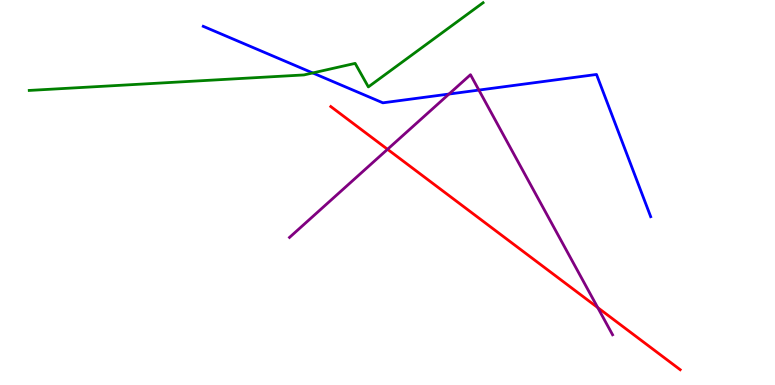[{'lines': ['blue', 'red'], 'intersections': []}, {'lines': ['green', 'red'], 'intersections': []}, {'lines': ['purple', 'red'], 'intersections': [{'x': 5.0, 'y': 6.12}, {'x': 7.71, 'y': 2.01}]}, {'lines': ['blue', 'green'], 'intersections': [{'x': 4.04, 'y': 8.11}]}, {'lines': ['blue', 'purple'], 'intersections': [{'x': 5.79, 'y': 7.56}, {'x': 6.18, 'y': 7.66}]}, {'lines': ['green', 'purple'], 'intersections': []}]